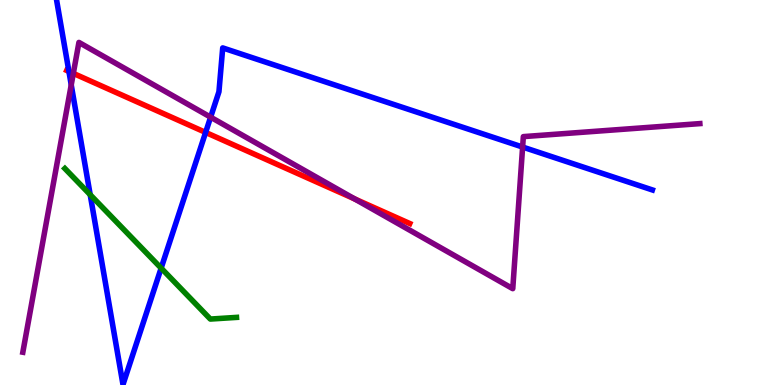[{'lines': ['blue', 'red'], 'intersections': [{'x': 0.889, 'y': 8.15}, {'x': 2.65, 'y': 6.56}]}, {'lines': ['green', 'red'], 'intersections': []}, {'lines': ['purple', 'red'], 'intersections': [{'x': 0.946, 'y': 8.09}, {'x': 4.58, 'y': 4.83}]}, {'lines': ['blue', 'green'], 'intersections': [{'x': 1.16, 'y': 4.94}, {'x': 2.08, 'y': 3.04}]}, {'lines': ['blue', 'purple'], 'intersections': [{'x': 0.919, 'y': 7.79}, {'x': 2.72, 'y': 6.96}, {'x': 6.74, 'y': 6.18}]}, {'lines': ['green', 'purple'], 'intersections': []}]